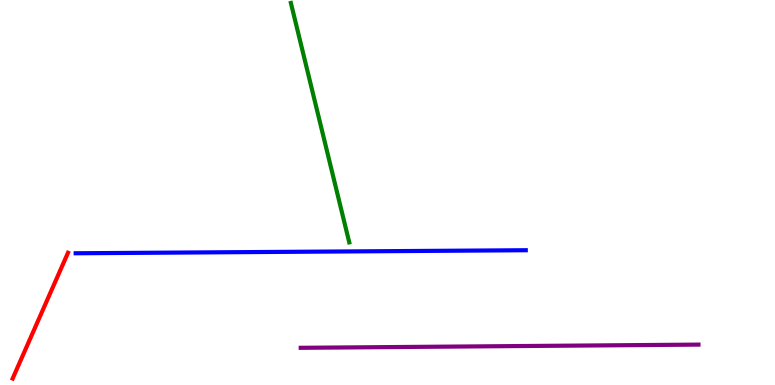[{'lines': ['blue', 'red'], 'intersections': []}, {'lines': ['green', 'red'], 'intersections': []}, {'lines': ['purple', 'red'], 'intersections': []}, {'lines': ['blue', 'green'], 'intersections': []}, {'lines': ['blue', 'purple'], 'intersections': []}, {'lines': ['green', 'purple'], 'intersections': []}]